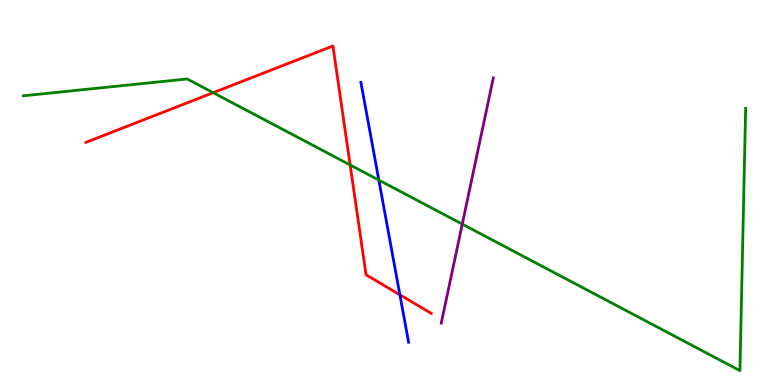[{'lines': ['blue', 'red'], 'intersections': [{'x': 5.16, 'y': 2.34}]}, {'lines': ['green', 'red'], 'intersections': [{'x': 2.75, 'y': 7.59}, {'x': 4.52, 'y': 5.72}]}, {'lines': ['purple', 'red'], 'intersections': []}, {'lines': ['blue', 'green'], 'intersections': [{'x': 4.89, 'y': 5.32}]}, {'lines': ['blue', 'purple'], 'intersections': []}, {'lines': ['green', 'purple'], 'intersections': [{'x': 5.96, 'y': 4.18}]}]